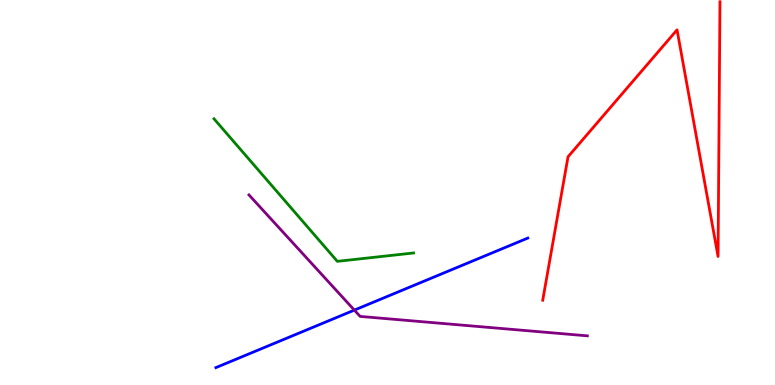[{'lines': ['blue', 'red'], 'intersections': []}, {'lines': ['green', 'red'], 'intersections': []}, {'lines': ['purple', 'red'], 'intersections': []}, {'lines': ['blue', 'green'], 'intersections': []}, {'lines': ['blue', 'purple'], 'intersections': [{'x': 4.57, 'y': 1.95}]}, {'lines': ['green', 'purple'], 'intersections': []}]